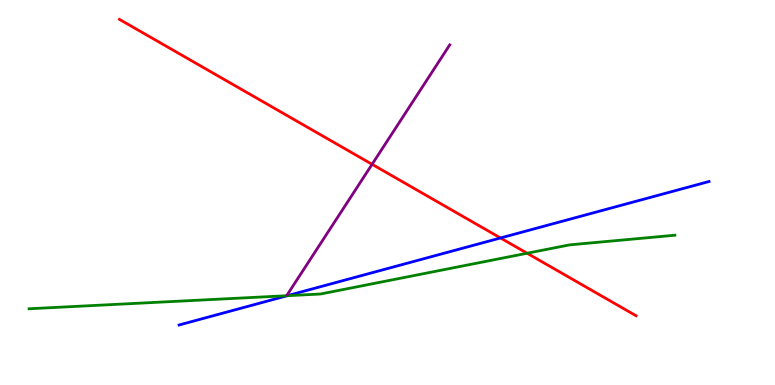[{'lines': ['blue', 'red'], 'intersections': [{'x': 6.46, 'y': 3.82}]}, {'lines': ['green', 'red'], 'intersections': [{'x': 6.8, 'y': 3.42}]}, {'lines': ['purple', 'red'], 'intersections': [{'x': 4.8, 'y': 5.73}]}, {'lines': ['blue', 'green'], 'intersections': [{'x': 3.71, 'y': 2.32}]}, {'lines': ['blue', 'purple'], 'intersections': []}, {'lines': ['green', 'purple'], 'intersections': []}]